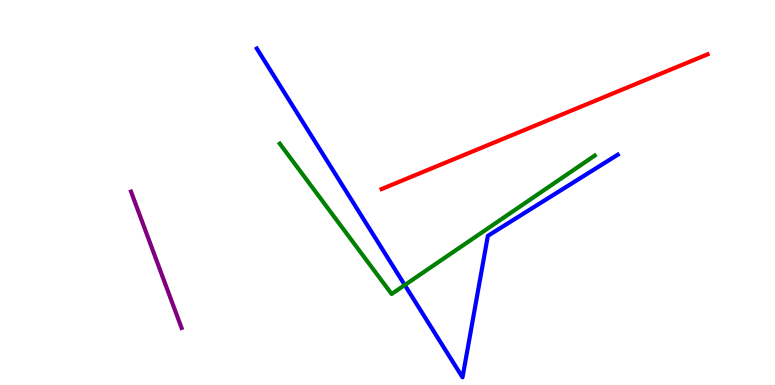[{'lines': ['blue', 'red'], 'intersections': []}, {'lines': ['green', 'red'], 'intersections': []}, {'lines': ['purple', 'red'], 'intersections': []}, {'lines': ['blue', 'green'], 'intersections': [{'x': 5.22, 'y': 2.6}]}, {'lines': ['blue', 'purple'], 'intersections': []}, {'lines': ['green', 'purple'], 'intersections': []}]